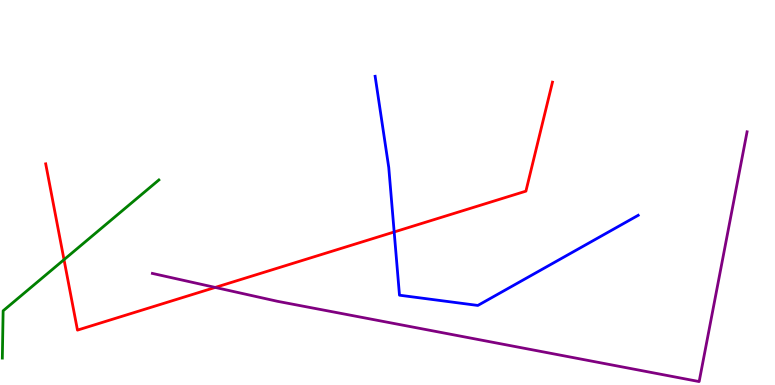[{'lines': ['blue', 'red'], 'intersections': [{'x': 5.09, 'y': 3.97}]}, {'lines': ['green', 'red'], 'intersections': [{'x': 0.826, 'y': 3.26}]}, {'lines': ['purple', 'red'], 'intersections': [{'x': 2.78, 'y': 2.53}]}, {'lines': ['blue', 'green'], 'intersections': []}, {'lines': ['blue', 'purple'], 'intersections': []}, {'lines': ['green', 'purple'], 'intersections': []}]